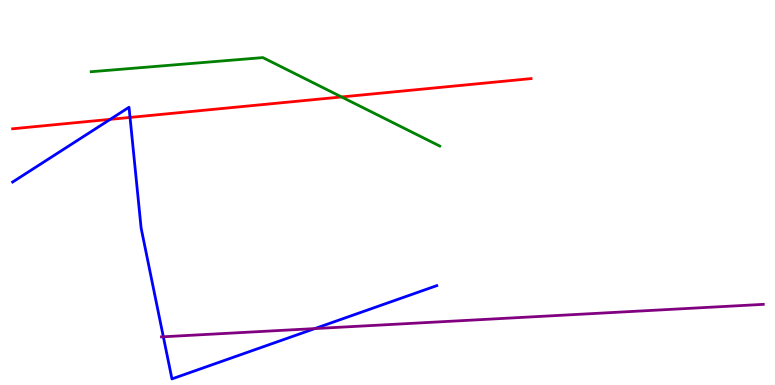[{'lines': ['blue', 'red'], 'intersections': [{'x': 1.42, 'y': 6.9}, {'x': 1.68, 'y': 6.95}]}, {'lines': ['green', 'red'], 'intersections': [{'x': 4.41, 'y': 7.48}]}, {'lines': ['purple', 'red'], 'intersections': []}, {'lines': ['blue', 'green'], 'intersections': []}, {'lines': ['blue', 'purple'], 'intersections': [{'x': 2.11, 'y': 1.25}, {'x': 4.06, 'y': 1.47}]}, {'lines': ['green', 'purple'], 'intersections': []}]